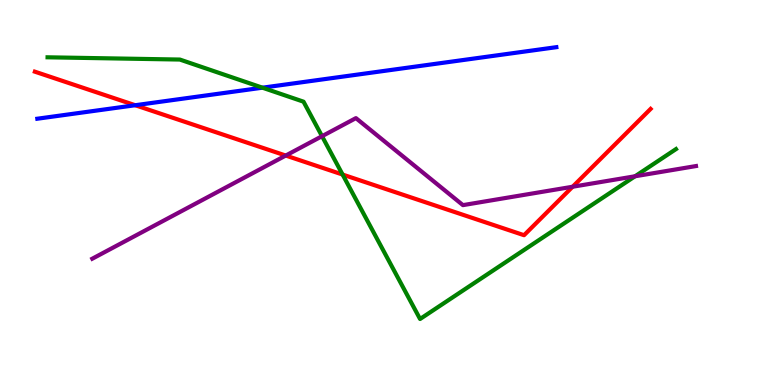[{'lines': ['blue', 'red'], 'intersections': [{'x': 1.74, 'y': 7.27}]}, {'lines': ['green', 'red'], 'intersections': [{'x': 4.42, 'y': 5.47}]}, {'lines': ['purple', 'red'], 'intersections': [{'x': 3.69, 'y': 5.96}, {'x': 7.39, 'y': 5.15}]}, {'lines': ['blue', 'green'], 'intersections': [{'x': 3.39, 'y': 7.72}]}, {'lines': ['blue', 'purple'], 'intersections': []}, {'lines': ['green', 'purple'], 'intersections': [{'x': 4.16, 'y': 6.46}, {'x': 8.19, 'y': 5.42}]}]